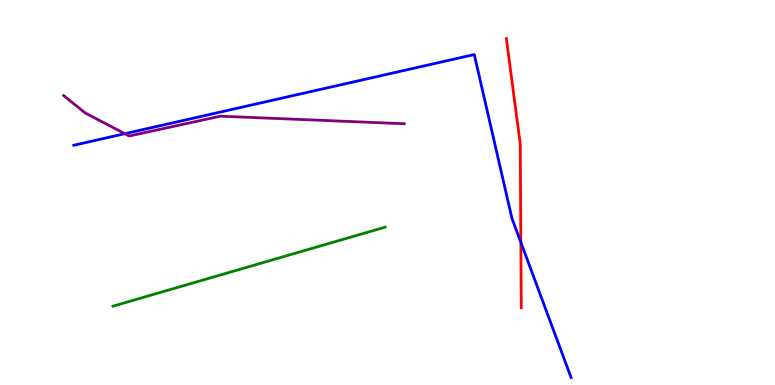[{'lines': ['blue', 'red'], 'intersections': [{'x': 6.72, 'y': 3.71}]}, {'lines': ['green', 'red'], 'intersections': []}, {'lines': ['purple', 'red'], 'intersections': []}, {'lines': ['blue', 'green'], 'intersections': []}, {'lines': ['blue', 'purple'], 'intersections': [{'x': 1.61, 'y': 6.53}]}, {'lines': ['green', 'purple'], 'intersections': []}]